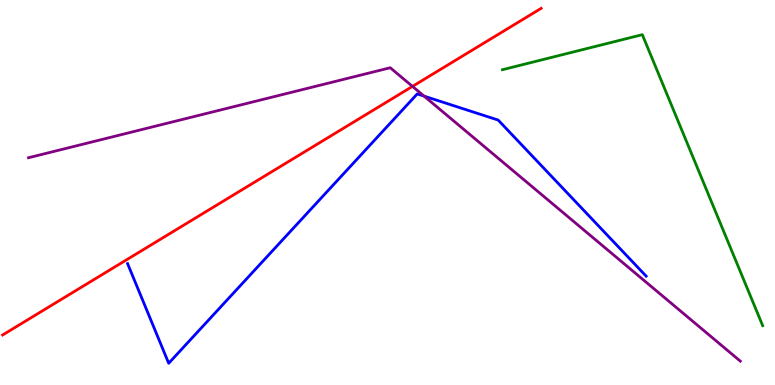[{'lines': ['blue', 'red'], 'intersections': []}, {'lines': ['green', 'red'], 'intersections': []}, {'lines': ['purple', 'red'], 'intersections': [{'x': 5.32, 'y': 7.76}]}, {'lines': ['blue', 'green'], 'intersections': []}, {'lines': ['blue', 'purple'], 'intersections': [{'x': 5.47, 'y': 7.5}]}, {'lines': ['green', 'purple'], 'intersections': []}]